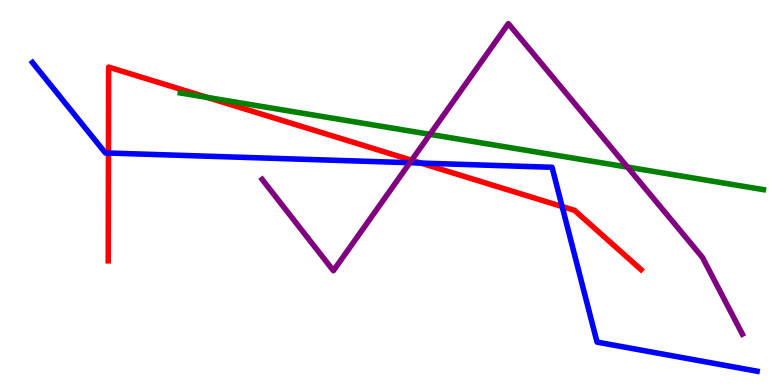[{'lines': ['blue', 'red'], 'intersections': [{'x': 1.4, 'y': 6.03}, {'x': 5.43, 'y': 5.76}, {'x': 7.25, 'y': 4.64}]}, {'lines': ['green', 'red'], 'intersections': [{'x': 2.67, 'y': 7.47}]}, {'lines': ['purple', 'red'], 'intersections': [{'x': 5.31, 'y': 5.84}]}, {'lines': ['blue', 'green'], 'intersections': []}, {'lines': ['blue', 'purple'], 'intersections': [{'x': 5.29, 'y': 5.77}]}, {'lines': ['green', 'purple'], 'intersections': [{'x': 5.55, 'y': 6.51}, {'x': 8.1, 'y': 5.66}]}]